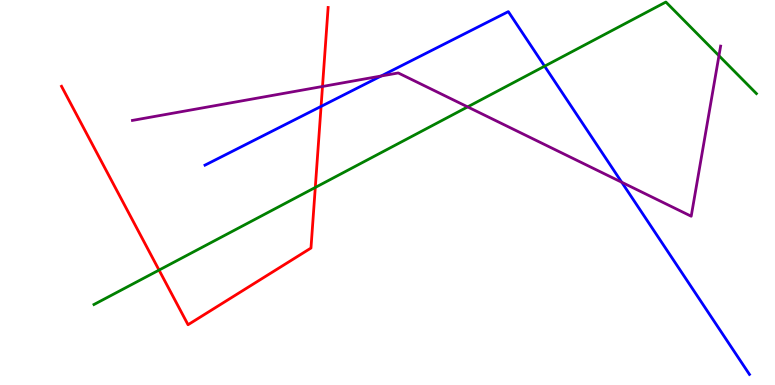[{'lines': ['blue', 'red'], 'intersections': [{'x': 4.14, 'y': 7.24}]}, {'lines': ['green', 'red'], 'intersections': [{'x': 2.05, 'y': 2.98}, {'x': 4.07, 'y': 5.13}]}, {'lines': ['purple', 'red'], 'intersections': [{'x': 4.16, 'y': 7.75}]}, {'lines': ['blue', 'green'], 'intersections': [{'x': 7.03, 'y': 8.28}]}, {'lines': ['blue', 'purple'], 'intersections': [{'x': 4.92, 'y': 8.03}, {'x': 8.02, 'y': 5.27}]}, {'lines': ['green', 'purple'], 'intersections': [{'x': 6.03, 'y': 7.22}, {'x': 9.28, 'y': 8.55}]}]